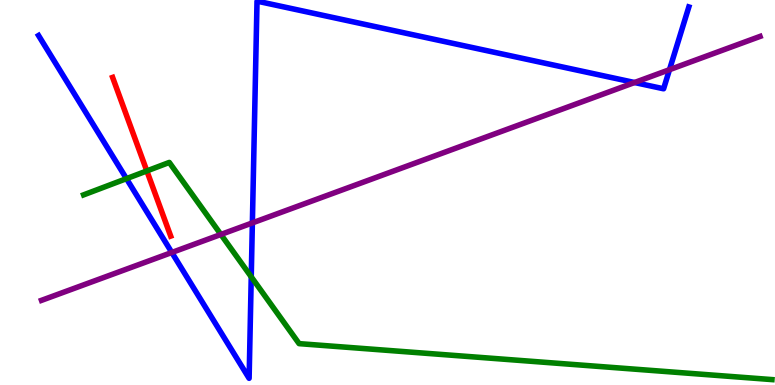[{'lines': ['blue', 'red'], 'intersections': []}, {'lines': ['green', 'red'], 'intersections': [{'x': 1.89, 'y': 5.56}]}, {'lines': ['purple', 'red'], 'intersections': []}, {'lines': ['blue', 'green'], 'intersections': [{'x': 1.63, 'y': 5.36}, {'x': 3.24, 'y': 2.81}]}, {'lines': ['blue', 'purple'], 'intersections': [{'x': 2.22, 'y': 3.44}, {'x': 3.26, 'y': 4.21}, {'x': 8.19, 'y': 7.86}, {'x': 8.64, 'y': 8.19}]}, {'lines': ['green', 'purple'], 'intersections': [{'x': 2.85, 'y': 3.91}]}]